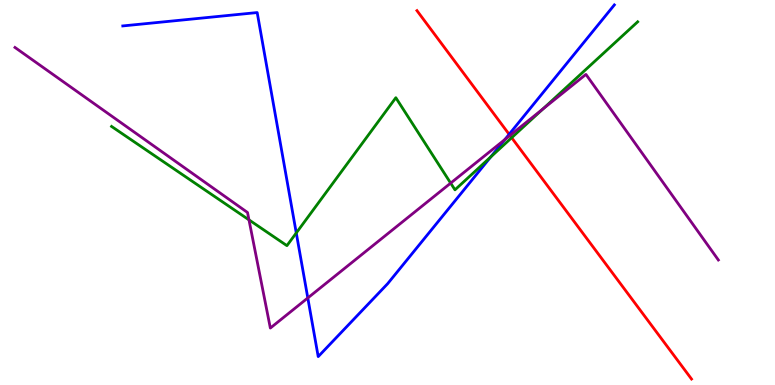[{'lines': ['blue', 'red'], 'intersections': [{'x': 6.57, 'y': 6.51}]}, {'lines': ['green', 'red'], 'intersections': [{'x': 6.6, 'y': 6.42}]}, {'lines': ['purple', 'red'], 'intersections': [{'x': 6.58, 'y': 6.48}]}, {'lines': ['blue', 'green'], 'intersections': [{'x': 3.82, 'y': 3.95}, {'x': 6.33, 'y': 5.92}]}, {'lines': ['blue', 'purple'], 'intersections': [{'x': 3.97, 'y': 2.26}, {'x': 6.51, 'y': 6.37}]}, {'lines': ['green', 'purple'], 'intersections': [{'x': 3.21, 'y': 4.29}, {'x': 5.82, 'y': 5.24}, {'x': 7.0, 'y': 7.17}]}]